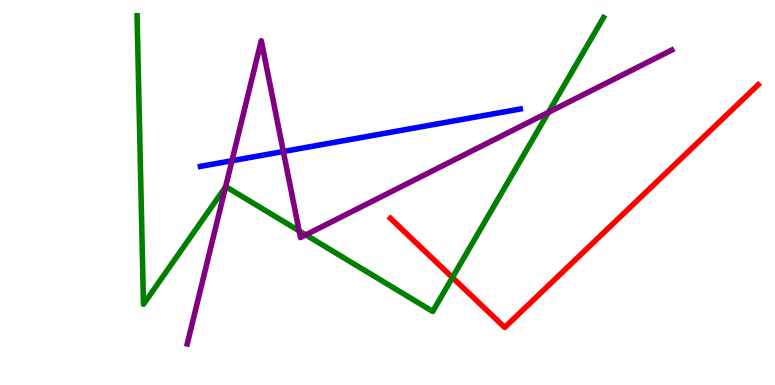[{'lines': ['blue', 'red'], 'intersections': []}, {'lines': ['green', 'red'], 'intersections': [{'x': 5.84, 'y': 2.79}]}, {'lines': ['purple', 'red'], 'intersections': []}, {'lines': ['blue', 'green'], 'intersections': []}, {'lines': ['blue', 'purple'], 'intersections': [{'x': 2.99, 'y': 5.83}, {'x': 3.66, 'y': 6.06}]}, {'lines': ['green', 'purple'], 'intersections': [{'x': 2.91, 'y': 5.14}, {'x': 3.86, 'y': 4.0}, {'x': 3.95, 'y': 3.9}, {'x': 7.08, 'y': 7.08}]}]